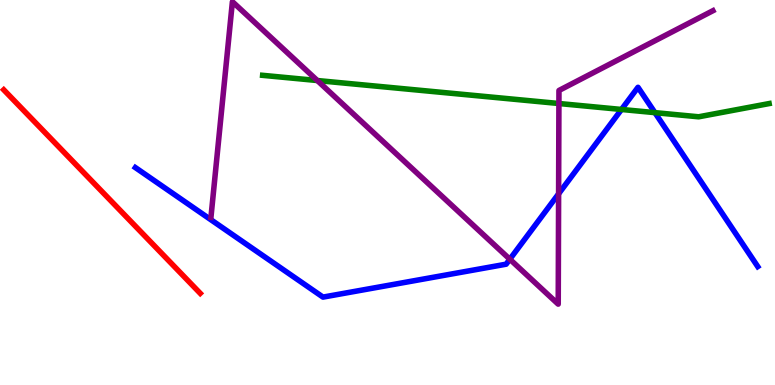[{'lines': ['blue', 'red'], 'intersections': []}, {'lines': ['green', 'red'], 'intersections': []}, {'lines': ['purple', 'red'], 'intersections': []}, {'lines': ['blue', 'green'], 'intersections': [{'x': 8.02, 'y': 7.16}, {'x': 8.45, 'y': 7.07}]}, {'lines': ['blue', 'purple'], 'intersections': [{'x': 6.58, 'y': 3.27}, {'x': 7.21, 'y': 4.97}]}, {'lines': ['green', 'purple'], 'intersections': [{'x': 4.09, 'y': 7.91}, {'x': 7.21, 'y': 7.31}]}]